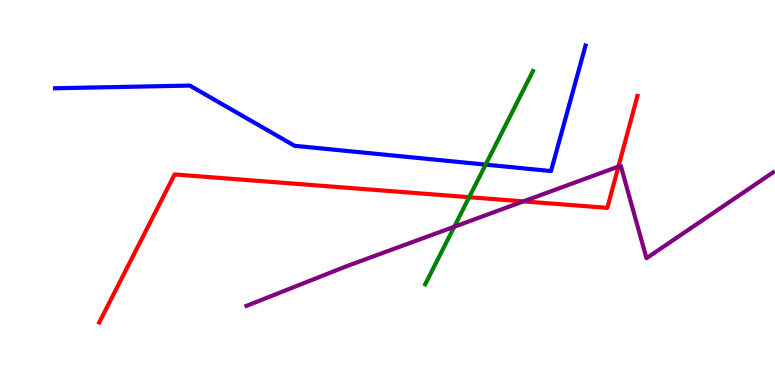[{'lines': ['blue', 'red'], 'intersections': []}, {'lines': ['green', 'red'], 'intersections': [{'x': 6.05, 'y': 4.88}]}, {'lines': ['purple', 'red'], 'intersections': [{'x': 6.75, 'y': 4.77}, {'x': 7.98, 'y': 5.67}]}, {'lines': ['blue', 'green'], 'intersections': [{'x': 6.27, 'y': 5.72}]}, {'lines': ['blue', 'purple'], 'intersections': []}, {'lines': ['green', 'purple'], 'intersections': [{'x': 5.86, 'y': 4.11}]}]